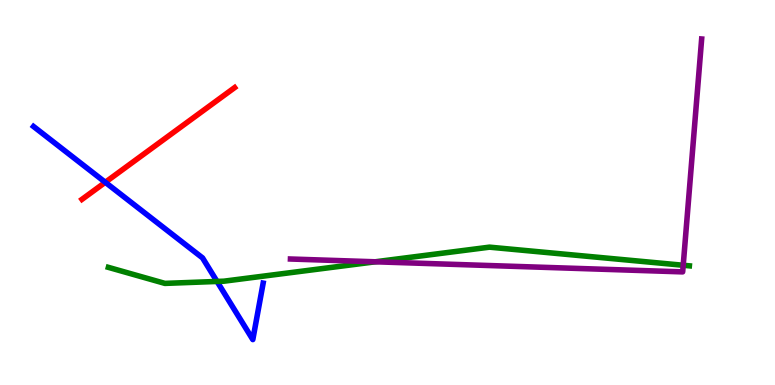[{'lines': ['blue', 'red'], 'intersections': [{'x': 1.36, 'y': 5.27}]}, {'lines': ['green', 'red'], 'intersections': []}, {'lines': ['purple', 'red'], 'intersections': []}, {'lines': ['blue', 'green'], 'intersections': [{'x': 2.8, 'y': 2.69}]}, {'lines': ['blue', 'purple'], 'intersections': []}, {'lines': ['green', 'purple'], 'intersections': [{'x': 4.84, 'y': 3.2}, {'x': 8.82, 'y': 3.11}]}]